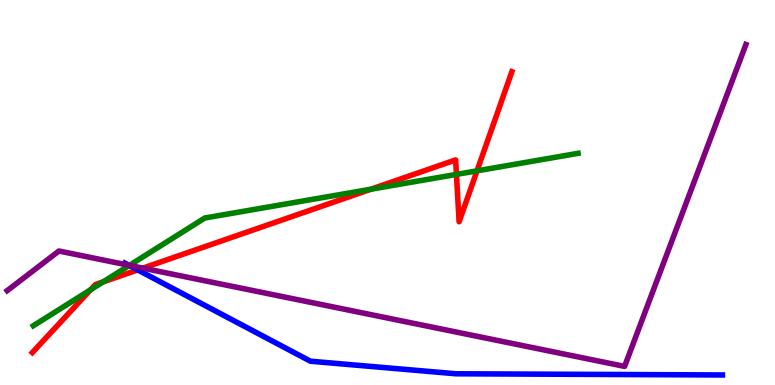[{'lines': ['blue', 'red'], 'intersections': [{'x': 1.78, 'y': 2.99}]}, {'lines': ['green', 'red'], 'intersections': [{'x': 1.17, 'y': 2.47}, {'x': 1.33, 'y': 2.68}, {'x': 4.79, 'y': 5.09}, {'x': 5.89, 'y': 5.47}, {'x': 6.16, 'y': 5.56}]}, {'lines': ['purple', 'red'], 'intersections': [{'x': 1.84, 'y': 3.04}]}, {'lines': ['blue', 'green'], 'intersections': [{'x': 1.67, 'y': 3.11}]}, {'lines': ['blue', 'purple'], 'intersections': [{'x': 1.66, 'y': 3.11}]}, {'lines': ['green', 'purple'], 'intersections': [{'x': 1.67, 'y': 3.11}]}]